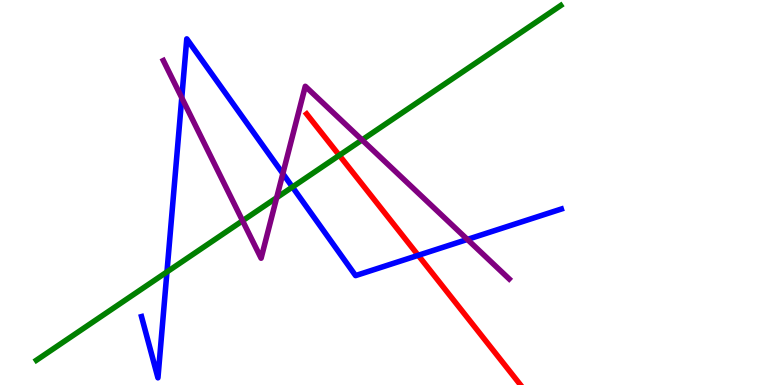[{'lines': ['blue', 'red'], 'intersections': [{'x': 5.4, 'y': 3.37}]}, {'lines': ['green', 'red'], 'intersections': [{'x': 4.38, 'y': 5.97}]}, {'lines': ['purple', 'red'], 'intersections': []}, {'lines': ['blue', 'green'], 'intersections': [{'x': 2.15, 'y': 2.94}, {'x': 3.77, 'y': 5.14}]}, {'lines': ['blue', 'purple'], 'intersections': [{'x': 2.35, 'y': 7.46}, {'x': 3.65, 'y': 5.49}, {'x': 6.03, 'y': 3.78}]}, {'lines': ['green', 'purple'], 'intersections': [{'x': 3.13, 'y': 4.27}, {'x': 3.57, 'y': 4.87}, {'x': 4.67, 'y': 6.37}]}]